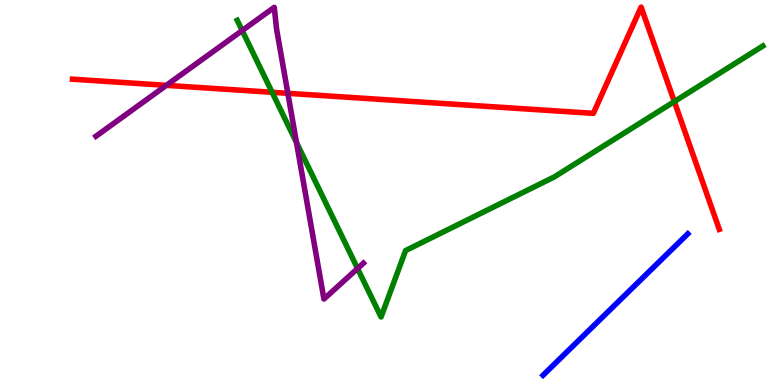[{'lines': ['blue', 'red'], 'intersections': []}, {'lines': ['green', 'red'], 'intersections': [{'x': 3.51, 'y': 7.6}, {'x': 8.7, 'y': 7.36}]}, {'lines': ['purple', 'red'], 'intersections': [{'x': 2.15, 'y': 7.78}, {'x': 3.71, 'y': 7.58}]}, {'lines': ['blue', 'green'], 'intersections': []}, {'lines': ['blue', 'purple'], 'intersections': []}, {'lines': ['green', 'purple'], 'intersections': [{'x': 3.12, 'y': 9.21}, {'x': 3.83, 'y': 6.3}, {'x': 4.61, 'y': 3.03}]}]